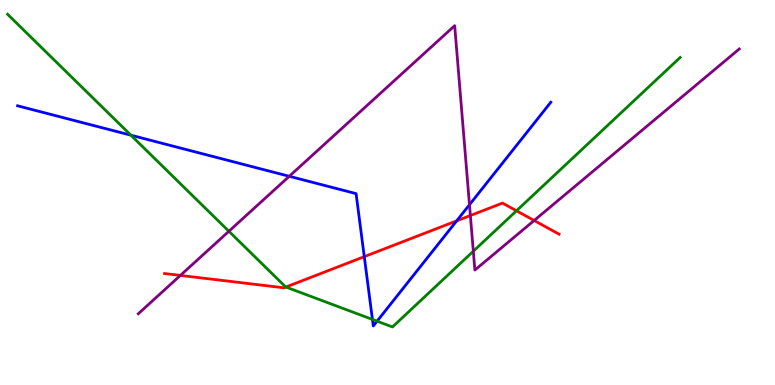[{'lines': ['blue', 'red'], 'intersections': [{'x': 4.7, 'y': 3.33}, {'x': 5.89, 'y': 4.26}]}, {'lines': ['green', 'red'], 'intersections': [{'x': 3.69, 'y': 2.54}, {'x': 6.66, 'y': 4.53}]}, {'lines': ['purple', 'red'], 'intersections': [{'x': 2.33, 'y': 2.85}, {'x': 6.07, 'y': 4.4}, {'x': 6.89, 'y': 4.27}]}, {'lines': ['blue', 'green'], 'intersections': [{'x': 1.69, 'y': 6.49}, {'x': 4.81, 'y': 1.7}, {'x': 4.87, 'y': 1.66}]}, {'lines': ['blue', 'purple'], 'intersections': [{'x': 3.73, 'y': 5.42}, {'x': 6.06, 'y': 4.68}]}, {'lines': ['green', 'purple'], 'intersections': [{'x': 2.95, 'y': 3.99}, {'x': 6.11, 'y': 3.47}]}]